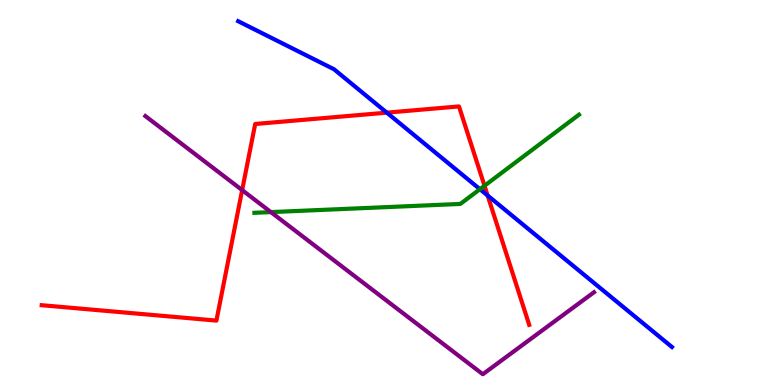[{'lines': ['blue', 'red'], 'intersections': [{'x': 4.99, 'y': 7.07}, {'x': 6.29, 'y': 4.92}]}, {'lines': ['green', 'red'], 'intersections': [{'x': 6.25, 'y': 5.17}]}, {'lines': ['purple', 'red'], 'intersections': [{'x': 3.12, 'y': 5.06}]}, {'lines': ['blue', 'green'], 'intersections': [{'x': 6.19, 'y': 5.09}]}, {'lines': ['blue', 'purple'], 'intersections': []}, {'lines': ['green', 'purple'], 'intersections': [{'x': 3.5, 'y': 4.49}]}]